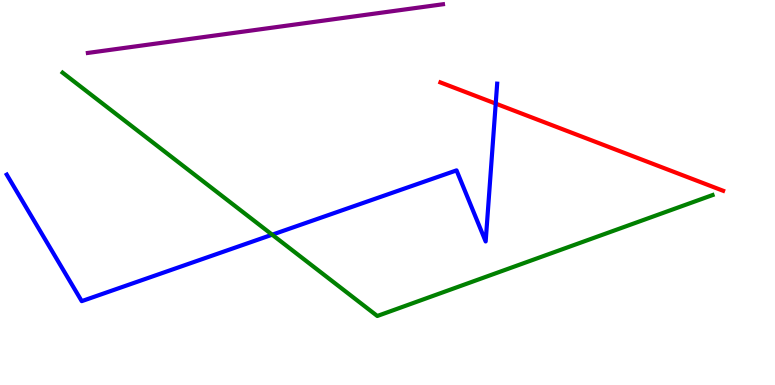[{'lines': ['blue', 'red'], 'intersections': [{'x': 6.4, 'y': 7.31}]}, {'lines': ['green', 'red'], 'intersections': []}, {'lines': ['purple', 'red'], 'intersections': []}, {'lines': ['blue', 'green'], 'intersections': [{'x': 3.51, 'y': 3.9}]}, {'lines': ['blue', 'purple'], 'intersections': []}, {'lines': ['green', 'purple'], 'intersections': []}]